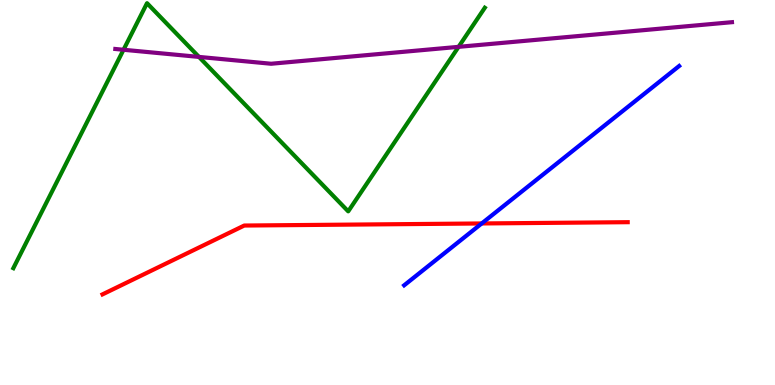[{'lines': ['blue', 'red'], 'intersections': [{'x': 6.22, 'y': 4.2}]}, {'lines': ['green', 'red'], 'intersections': []}, {'lines': ['purple', 'red'], 'intersections': []}, {'lines': ['blue', 'green'], 'intersections': []}, {'lines': ['blue', 'purple'], 'intersections': []}, {'lines': ['green', 'purple'], 'intersections': [{'x': 1.59, 'y': 8.71}, {'x': 2.57, 'y': 8.52}, {'x': 5.92, 'y': 8.78}]}]